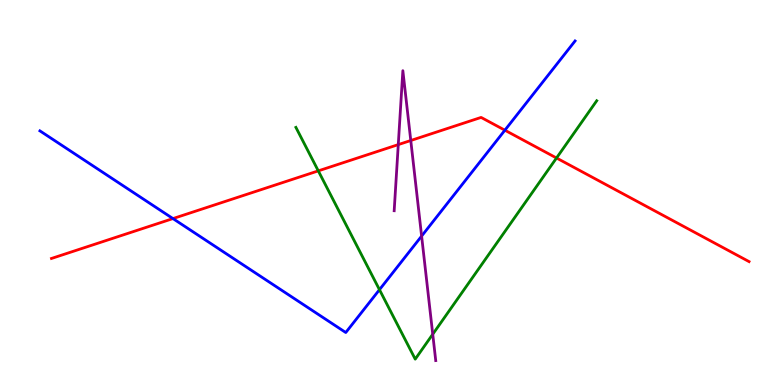[{'lines': ['blue', 'red'], 'intersections': [{'x': 2.23, 'y': 4.32}, {'x': 6.51, 'y': 6.62}]}, {'lines': ['green', 'red'], 'intersections': [{'x': 4.11, 'y': 5.56}, {'x': 7.18, 'y': 5.9}]}, {'lines': ['purple', 'red'], 'intersections': [{'x': 5.14, 'y': 6.24}, {'x': 5.3, 'y': 6.35}]}, {'lines': ['blue', 'green'], 'intersections': [{'x': 4.9, 'y': 2.48}]}, {'lines': ['blue', 'purple'], 'intersections': [{'x': 5.44, 'y': 3.87}]}, {'lines': ['green', 'purple'], 'intersections': [{'x': 5.58, 'y': 1.32}]}]